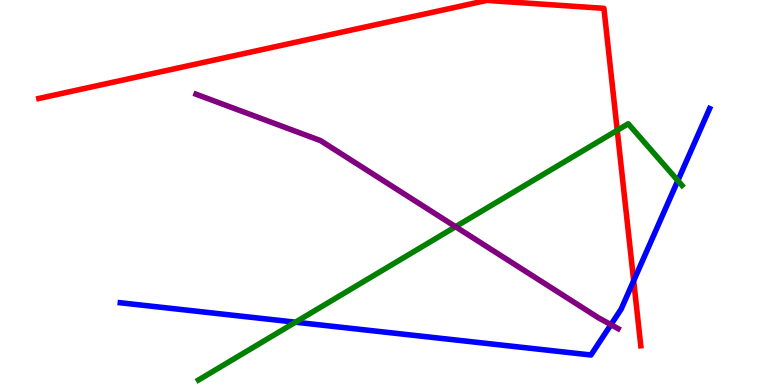[{'lines': ['blue', 'red'], 'intersections': [{'x': 8.18, 'y': 2.71}]}, {'lines': ['green', 'red'], 'intersections': [{'x': 7.96, 'y': 6.62}]}, {'lines': ['purple', 'red'], 'intersections': []}, {'lines': ['blue', 'green'], 'intersections': [{'x': 3.81, 'y': 1.63}, {'x': 8.75, 'y': 5.31}]}, {'lines': ['blue', 'purple'], 'intersections': [{'x': 7.88, 'y': 1.57}]}, {'lines': ['green', 'purple'], 'intersections': [{'x': 5.88, 'y': 4.11}]}]